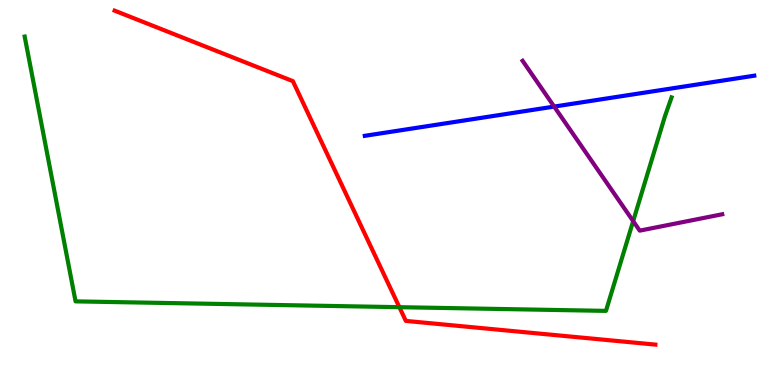[{'lines': ['blue', 'red'], 'intersections': []}, {'lines': ['green', 'red'], 'intersections': [{'x': 5.15, 'y': 2.02}]}, {'lines': ['purple', 'red'], 'intersections': []}, {'lines': ['blue', 'green'], 'intersections': []}, {'lines': ['blue', 'purple'], 'intersections': [{'x': 7.15, 'y': 7.23}]}, {'lines': ['green', 'purple'], 'intersections': [{'x': 8.17, 'y': 4.26}]}]